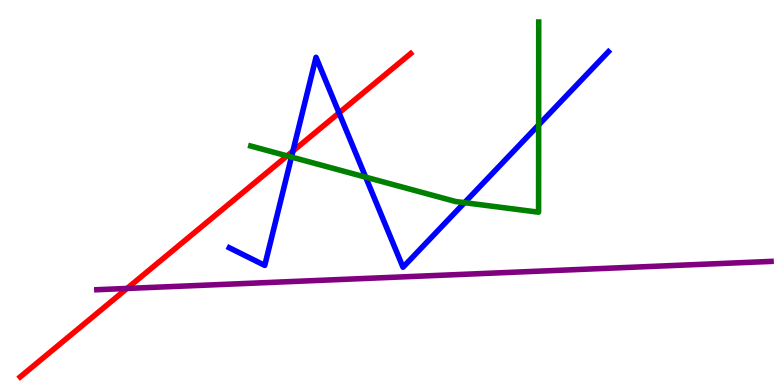[{'lines': ['blue', 'red'], 'intersections': [{'x': 3.78, 'y': 6.08}, {'x': 4.37, 'y': 7.07}]}, {'lines': ['green', 'red'], 'intersections': [{'x': 3.7, 'y': 5.95}]}, {'lines': ['purple', 'red'], 'intersections': [{'x': 1.64, 'y': 2.51}]}, {'lines': ['blue', 'green'], 'intersections': [{'x': 3.76, 'y': 5.92}, {'x': 4.72, 'y': 5.4}, {'x': 5.99, 'y': 4.74}, {'x': 6.95, 'y': 6.76}]}, {'lines': ['blue', 'purple'], 'intersections': []}, {'lines': ['green', 'purple'], 'intersections': []}]